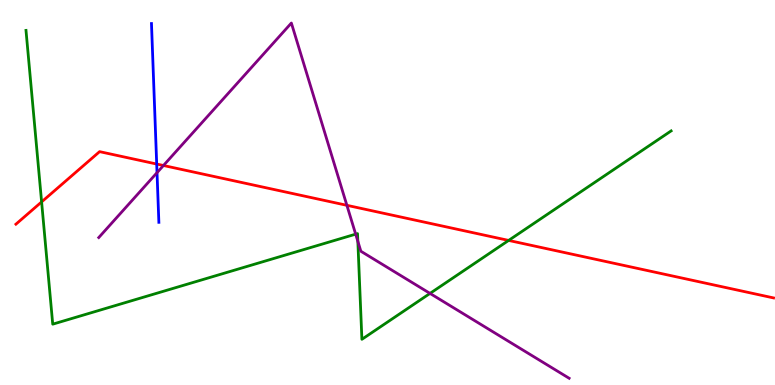[{'lines': ['blue', 'red'], 'intersections': [{'x': 2.02, 'y': 5.74}]}, {'lines': ['green', 'red'], 'intersections': [{'x': 0.537, 'y': 4.76}, {'x': 6.56, 'y': 3.76}]}, {'lines': ['purple', 'red'], 'intersections': [{'x': 2.11, 'y': 5.7}, {'x': 4.48, 'y': 4.67}]}, {'lines': ['blue', 'green'], 'intersections': []}, {'lines': ['blue', 'purple'], 'intersections': [{'x': 2.03, 'y': 5.52}]}, {'lines': ['green', 'purple'], 'intersections': [{'x': 4.59, 'y': 3.92}, {'x': 4.62, 'y': 3.73}, {'x': 5.55, 'y': 2.38}]}]